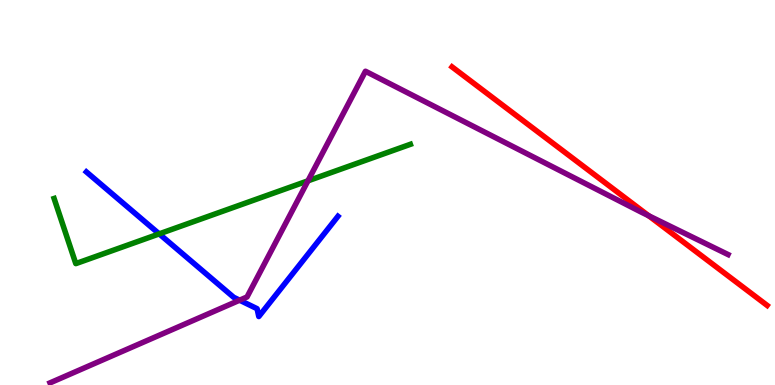[{'lines': ['blue', 'red'], 'intersections': []}, {'lines': ['green', 'red'], 'intersections': []}, {'lines': ['purple', 'red'], 'intersections': [{'x': 8.37, 'y': 4.4}]}, {'lines': ['blue', 'green'], 'intersections': [{'x': 2.05, 'y': 3.93}]}, {'lines': ['blue', 'purple'], 'intersections': [{'x': 3.09, 'y': 2.2}]}, {'lines': ['green', 'purple'], 'intersections': [{'x': 3.97, 'y': 5.3}]}]